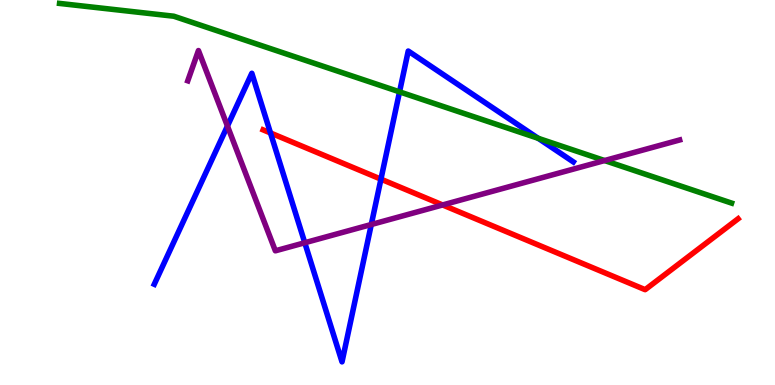[{'lines': ['blue', 'red'], 'intersections': [{'x': 3.49, 'y': 6.55}, {'x': 4.92, 'y': 5.35}]}, {'lines': ['green', 'red'], 'intersections': []}, {'lines': ['purple', 'red'], 'intersections': [{'x': 5.71, 'y': 4.68}]}, {'lines': ['blue', 'green'], 'intersections': [{'x': 5.16, 'y': 7.61}, {'x': 6.94, 'y': 6.41}]}, {'lines': ['blue', 'purple'], 'intersections': [{'x': 2.93, 'y': 6.73}, {'x': 3.93, 'y': 3.69}, {'x': 4.79, 'y': 4.17}]}, {'lines': ['green', 'purple'], 'intersections': [{'x': 7.8, 'y': 5.83}]}]